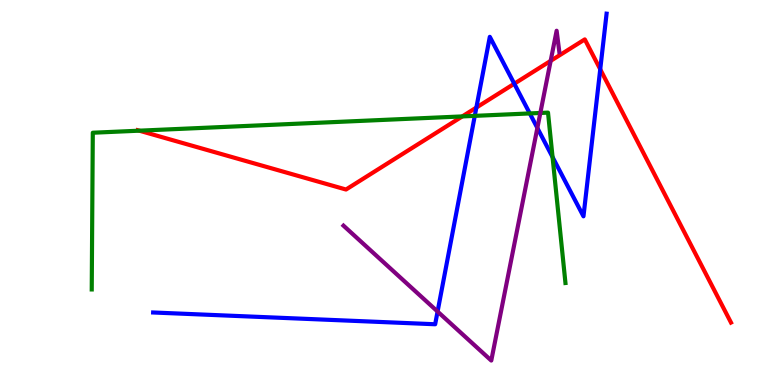[{'lines': ['blue', 'red'], 'intersections': [{'x': 6.15, 'y': 7.21}, {'x': 6.64, 'y': 7.83}, {'x': 7.75, 'y': 8.2}]}, {'lines': ['green', 'red'], 'intersections': [{'x': 1.8, 'y': 6.61}, {'x': 5.97, 'y': 6.98}]}, {'lines': ['purple', 'red'], 'intersections': [{'x': 7.11, 'y': 8.42}]}, {'lines': ['blue', 'green'], 'intersections': [{'x': 6.13, 'y': 6.99}, {'x': 6.84, 'y': 7.05}, {'x': 7.13, 'y': 5.92}]}, {'lines': ['blue', 'purple'], 'intersections': [{'x': 5.65, 'y': 1.91}, {'x': 6.93, 'y': 6.68}]}, {'lines': ['green', 'purple'], 'intersections': [{'x': 6.97, 'y': 7.07}]}]